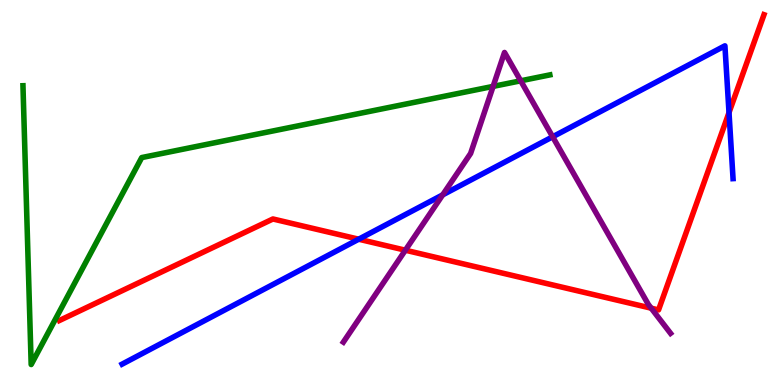[{'lines': ['blue', 'red'], 'intersections': [{'x': 4.63, 'y': 3.79}, {'x': 9.41, 'y': 7.07}]}, {'lines': ['green', 'red'], 'intersections': []}, {'lines': ['purple', 'red'], 'intersections': [{'x': 5.23, 'y': 3.5}, {'x': 8.4, 'y': 2.0}]}, {'lines': ['blue', 'green'], 'intersections': []}, {'lines': ['blue', 'purple'], 'intersections': [{'x': 5.71, 'y': 4.94}, {'x': 7.13, 'y': 6.45}]}, {'lines': ['green', 'purple'], 'intersections': [{'x': 6.36, 'y': 7.76}, {'x': 6.72, 'y': 7.9}]}]